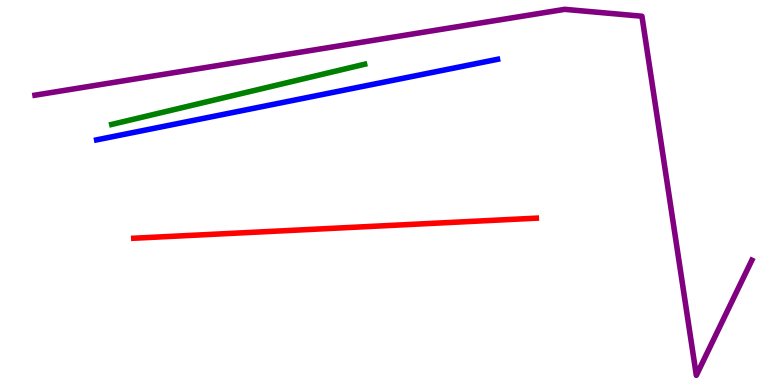[{'lines': ['blue', 'red'], 'intersections': []}, {'lines': ['green', 'red'], 'intersections': []}, {'lines': ['purple', 'red'], 'intersections': []}, {'lines': ['blue', 'green'], 'intersections': []}, {'lines': ['blue', 'purple'], 'intersections': []}, {'lines': ['green', 'purple'], 'intersections': []}]